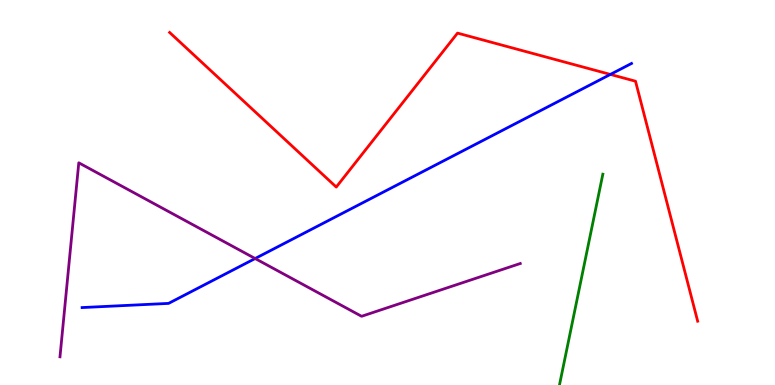[{'lines': ['blue', 'red'], 'intersections': [{'x': 7.88, 'y': 8.07}]}, {'lines': ['green', 'red'], 'intersections': []}, {'lines': ['purple', 'red'], 'intersections': []}, {'lines': ['blue', 'green'], 'intersections': []}, {'lines': ['blue', 'purple'], 'intersections': [{'x': 3.29, 'y': 3.29}]}, {'lines': ['green', 'purple'], 'intersections': []}]